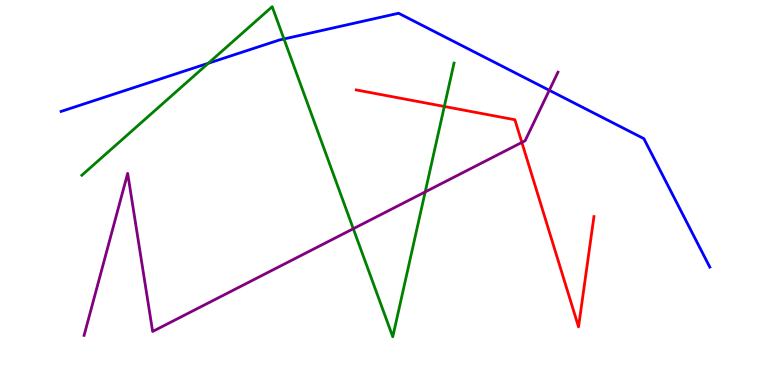[{'lines': ['blue', 'red'], 'intersections': []}, {'lines': ['green', 'red'], 'intersections': [{'x': 5.73, 'y': 7.23}]}, {'lines': ['purple', 'red'], 'intersections': [{'x': 6.73, 'y': 6.3}]}, {'lines': ['blue', 'green'], 'intersections': [{'x': 2.69, 'y': 8.36}, {'x': 3.66, 'y': 8.99}]}, {'lines': ['blue', 'purple'], 'intersections': [{'x': 7.09, 'y': 7.65}]}, {'lines': ['green', 'purple'], 'intersections': [{'x': 4.56, 'y': 4.06}, {'x': 5.49, 'y': 5.02}]}]